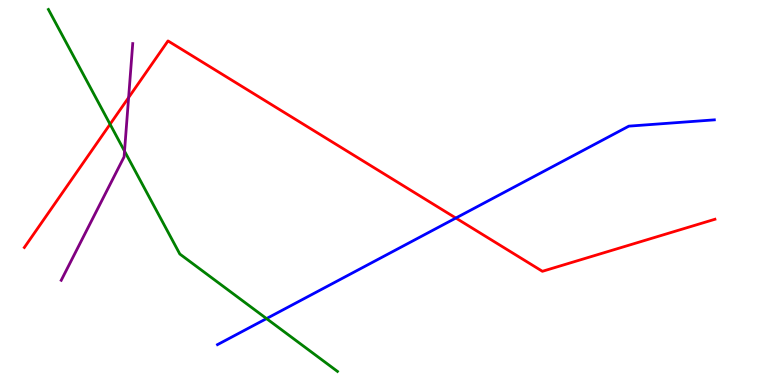[{'lines': ['blue', 'red'], 'intersections': [{'x': 5.88, 'y': 4.34}]}, {'lines': ['green', 'red'], 'intersections': [{'x': 1.42, 'y': 6.77}]}, {'lines': ['purple', 'red'], 'intersections': [{'x': 1.66, 'y': 7.47}]}, {'lines': ['blue', 'green'], 'intersections': [{'x': 3.44, 'y': 1.72}]}, {'lines': ['blue', 'purple'], 'intersections': []}, {'lines': ['green', 'purple'], 'intersections': [{'x': 1.61, 'y': 6.07}]}]